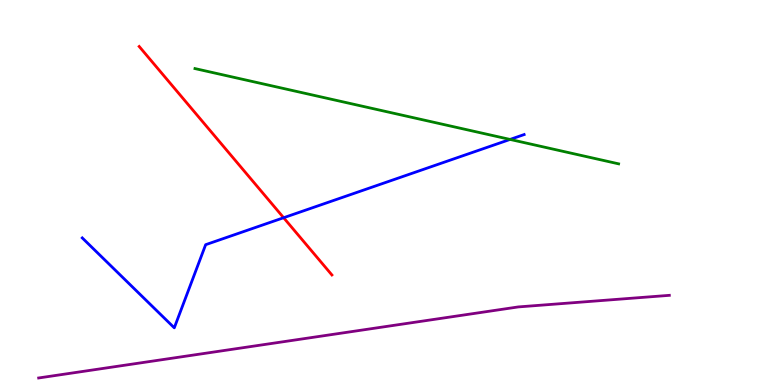[{'lines': ['blue', 'red'], 'intersections': [{'x': 3.66, 'y': 4.34}]}, {'lines': ['green', 'red'], 'intersections': []}, {'lines': ['purple', 'red'], 'intersections': []}, {'lines': ['blue', 'green'], 'intersections': [{'x': 6.58, 'y': 6.38}]}, {'lines': ['blue', 'purple'], 'intersections': []}, {'lines': ['green', 'purple'], 'intersections': []}]